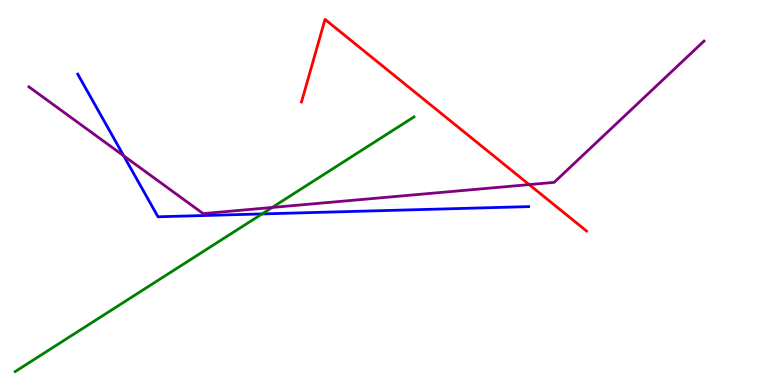[{'lines': ['blue', 'red'], 'intersections': []}, {'lines': ['green', 'red'], 'intersections': []}, {'lines': ['purple', 'red'], 'intersections': [{'x': 6.83, 'y': 5.21}]}, {'lines': ['blue', 'green'], 'intersections': [{'x': 3.38, 'y': 4.44}]}, {'lines': ['blue', 'purple'], 'intersections': [{'x': 1.6, 'y': 5.95}]}, {'lines': ['green', 'purple'], 'intersections': [{'x': 3.51, 'y': 4.61}]}]